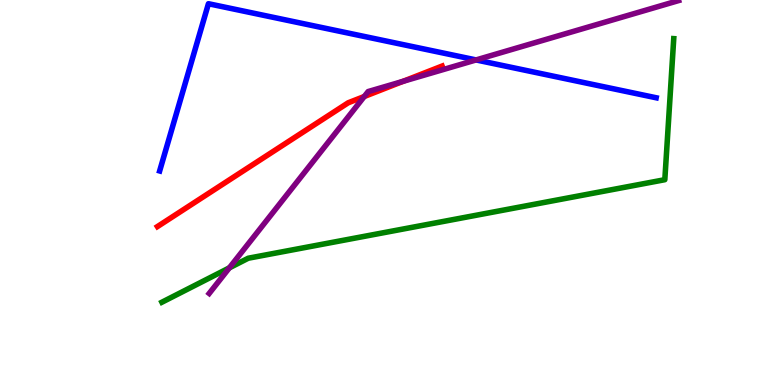[{'lines': ['blue', 'red'], 'intersections': []}, {'lines': ['green', 'red'], 'intersections': []}, {'lines': ['purple', 'red'], 'intersections': [{'x': 4.7, 'y': 7.49}, {'x': 5.2, 'y': 7.89}]}, {'lines': ['blue', 'green'], 'intersections': []}, {'lines': ['blue', 'purple'], 'intersections': [{'x': 6.14, 'y': 8.44}]}, {'lines': ['green', 'purple'], 'intersections': [{'x': 2.96, 'y': 3.04}]}]